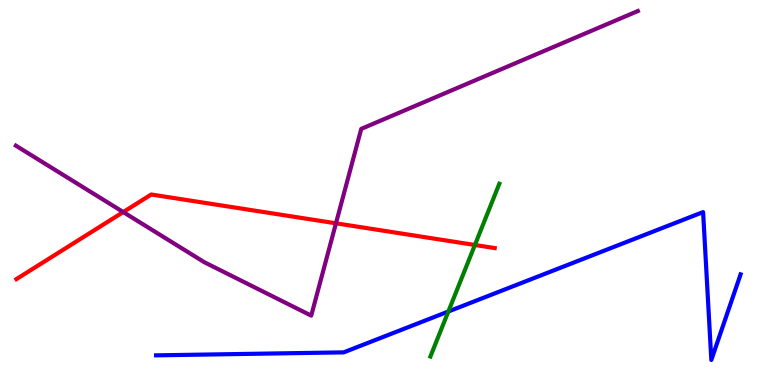[{'lines': ['blue', 'red'], 'intersections': []}, {'lines': ['green', 'red'], 'intersections': [{'x': 6.13, 'y': 3.64}]}, {'lines': ['purple', 'red'], 'intersections': [{'x': 1.59, 'y': 4.49}, {'x': 4.33, 'y': 4.2}]}, {'lines': ['blue', 'green'], 'intersections': [{'x': 5.79, 'y': 1.91}]}, {'lines': ['blue', 'purple'], 'intersections': []}, {'lines': ['green', 'purple'], 'intersections': []}]